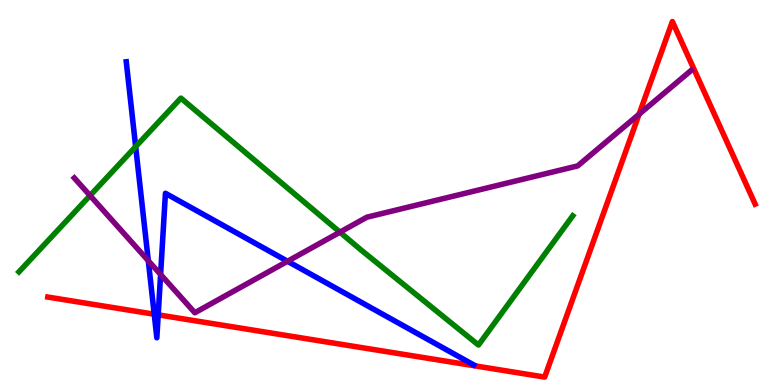[{'lines': ['blue', 'red'], 'intersections': [{'x': 1.99, 'y': 1.84}, {'x': 2.04, 'y': 1.82}]}, {'lines': ['green', 'red'], 'intersections': []}, {'lines': ['purple', 'red'], 'intersections': [{'x': 8.25, 'y': 7.03}]}, {'lines': ['blue', 'green'], 'intersections': [{'x': 1.75, 'y': 6.19}]}, {'lines': ['blue', 'purple'], 'intersections': [{'x': 1.91, 'y': 3.23}, {'x': 2.07, 'y': 2.87}, {'x': 3.71, 'y': 3.21}]}, {'lines': ['green', 'purple'], 'intersections': [{'x': 1.16, 'y': 4.92}, {'x': 4.39, 'y': 3.97}]}]